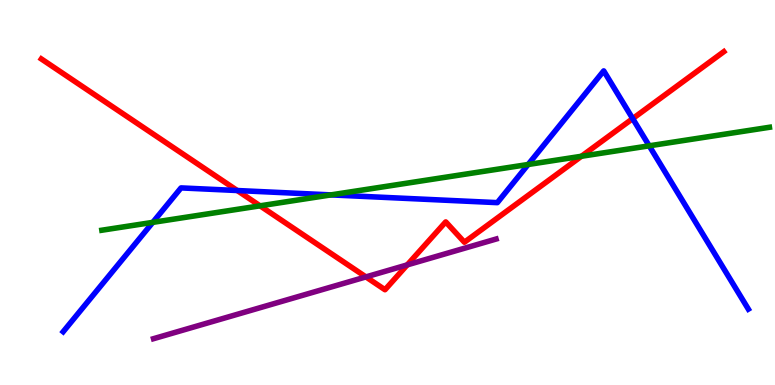[{'lines': ['blue', 'red'], 'intersections': [{'x': 3.06, 'y': 5.05}, {'x': 8.16, 'y': 6.92}]}, {'lines': ['green', 'red'], 'intersections': [{'x': 3.36, 'y': 4.65}, {'x': 7.5, 'y': 5.94}]}, {'lines': ['purple', 'red'], 'intersections': [{'x': 4.72, 'y': 2.81}, {'x': 5.25, 'y': 3.12}]}, {'lines': ['blue', 'green'], 'intersections': [{'x': 1.97, 'y': 4.22}, {'x': 4.27, 'y': 4.94}, {'x': 6.81, 'y': 5.73}, {'x': 8.38, 'y': 6.21}]}, {'lines': ['blue', 'purple'], 'intersections': []}, {'lines': ['green', 'purple'], 'intersections': []}]